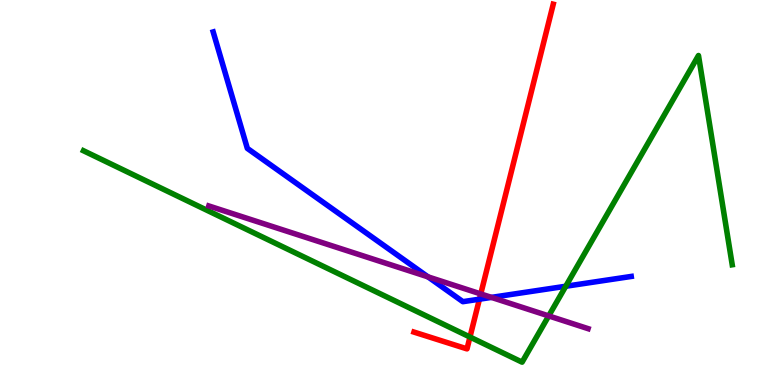[{'lines': ['blue', 'red'], 'intersections': [{'x': 6.19, 'y': 2.23}]}, {'lines': ['green', 'red'], 'intersections': [{'x': 6.06, 'y': 1.25}]}, {'lines': ['purple', 'red'], 'intersections': [{'x': 6.2, 'y': 2.37}]}, {'lines': ['blue', 'green'], 'intersections': [{'x': 7.3, 'y': 2.56}]}, {'lines': ['blue', 'purple'], 'intersections': [{'x': 5.52, 'y': 2.81}, {'x': 6.34, 'y': 2.28}]}, {'lines': ['green', 'purple'], 'intersections': [{'x': 7.08, 'y': 1.79}]}]